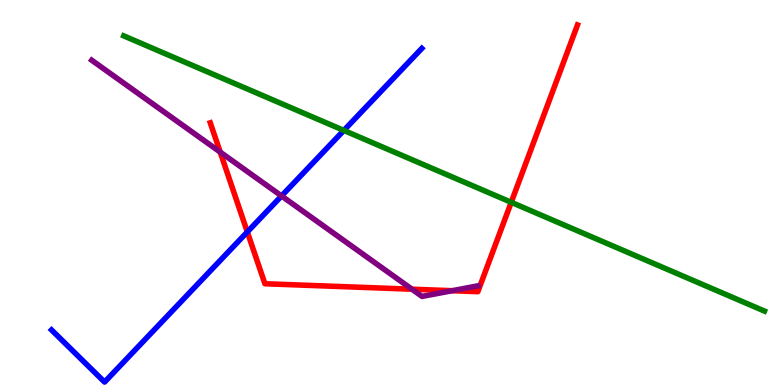[{'lines': ['blue', 'red'], 'intersections': [{'x': 3.19, 'y': 3.98}]}, {'lines': ['green', 'red'], 'intersections': [{'x': 6.6, 'y': 4.75}]}, {'lines': ['purple', 'red'], 'intersections': [{'x': 2.84, 'y': 6.05}, {'x': 5.32, 'y': 2.49}, {'x': 5.83, 'y': 2.45}]}, {'lines': ['blue', 'green'], 'intersections': [{'x': 4.44, 'y': 6.61}]}, {'lines': ['blue', 'purple'], 'intersections': [{'x': 3.63, 'y': 4.91}]}, {'lines': ['green', 'purple'], 'intersections': []}]